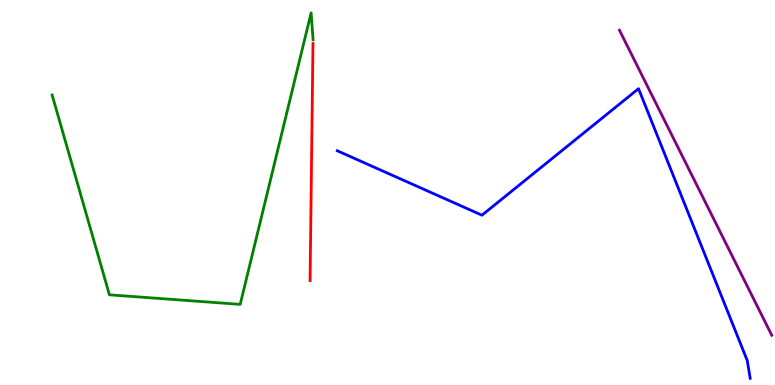[{'lines': ['blue', 'red'], 'intersections': []}, {'lines': ['green', 'red'], 'intersections': []}, {'lines': ['purple', 'red'], 'intersections': []}, {'lines': ['blue', 'green'], 'intersections': []}, {'lines': ['blue', 'purple'], 'intersections': []}, {'lines': ['green', 'purple'], 'intersections': []}]